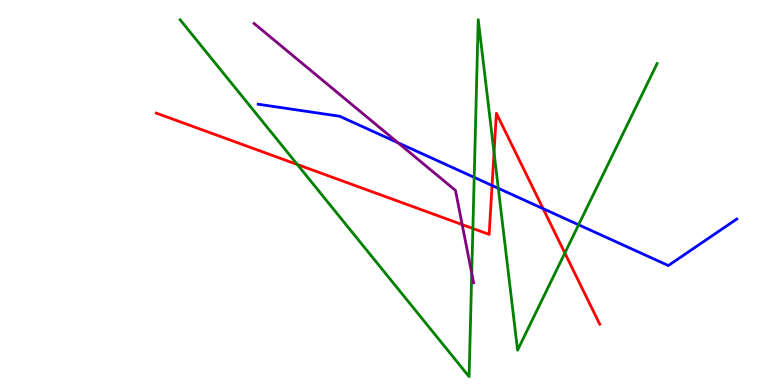[{'lines': ['blue', 'red'], 'intersections': [{'x': 6.35, 'y': 5.18}, {'x': 7.01, 'y': 4.58}]}, {'lines': ['green', 'red'], 'intersections': [{'x': 3.84, 'y': 5.73}, {'x': 6.1, 'y': 4.07}, {'x': 6.37, 'y': 6.04}, {'x': 7.29, 'y': 3.43}]}, {'lines': ['purple', 'red'], 'intersections': [{'x': 5.96, 'y': 4.17}]}, {'lines': ['blue', 'green'], 'intersections': [{'x': 6.12, 'y': 5.39}, {'x': 6.43, 'y': 5.11}, {'x': 7.47, 'y': 4.16}]}, {'lines': ['blue', 'purple'], 'intersections': [{'x': 5.13, 'y': 6.29}]}, {'lines': ['green', 'purple'], 'intersections': [{'x': 6.09, 'y': 2.9}]}]